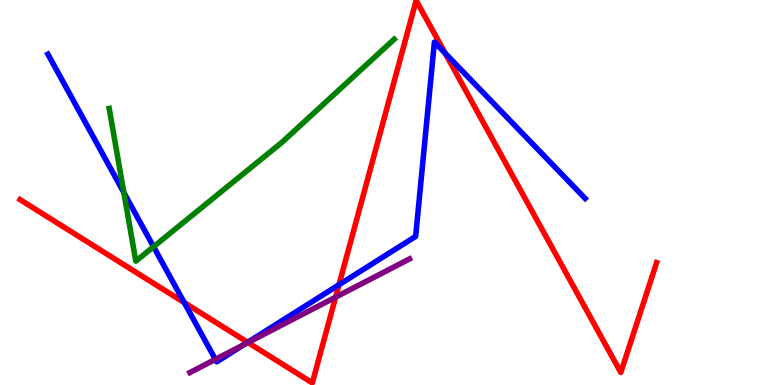[{'lines': ['blue', 'red'], 'intersections': [{'x': 2.38, 'y': 2.14}, {'x': 3.2, 'y': 1.11}, {'x': 4.37, 'y': 2.6}, {'x': 5.74, 'y': 8.62}]}, {'lines': ['green', 'red'], 'intersections': []}, {'lines': ['purple', 'red'], 'intersections': [{'x': 3.2, 'y': 1.1}, {'x': 4.33, 'y': 2.28}]}, {'lines': ['blue', 'green'], 'intersections': [{'x': 1.6, 'y': 5.0}, {'x': 1.98, 'y': 3.59}]}, {'lines': ['blue', 'purple'], 'intersections': [{'x': 2.78, 'y': 0.666}, {'x': 3.15, 'y': 1.06}]}, {'lines': ['green', 'purple'], 'intersections': []}]